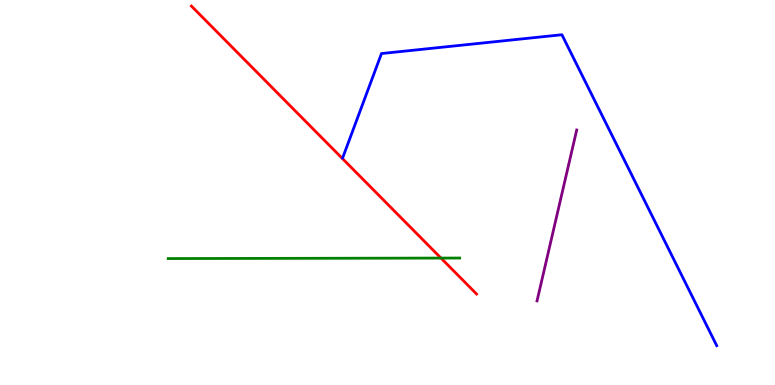[{'lines': ['blue', 'red'], 'intersections': []}, {'lines': ['green', 'red'], 'intersections': [{'x': 5.69, 'y': 3.3}]}, {'lines': ['purple', 'red'], 'intersections': []}, {'lines': ['blue', 'green'], 'intersections': []}, {'lines': ['blue', 'purple'], 'intersections': []}, {'lines': ['green', 'purple'], 'intersections': []}]